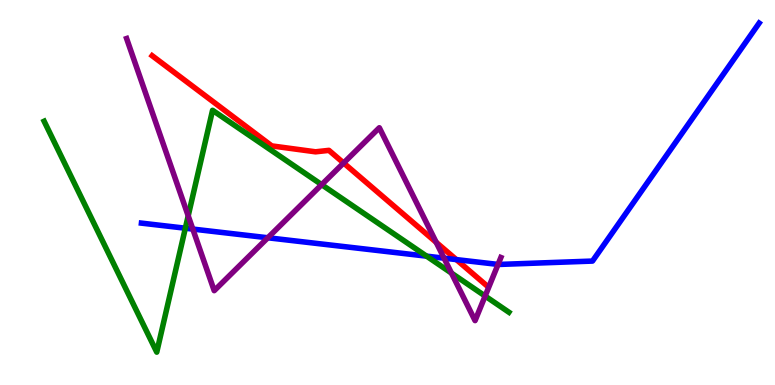[{'lines': ['blue', 'red'], 'intersections': [{'x': 5.89, 'y': 3.26}]}, {'lines': ['green', 'red'], 'intersections': []}, {'lines': ['purple', 'red'], 'intersections': [{'x': 4.43, 'y': 5.77}, {'x': 5.63, 'y': 3.71}]}, {'lines': ['blue', 'green'], 'intersections': [{'x': 2.39, 'y': 4.07}, {'x': 5.5, 'y': 3.35}]}, {'lines': ['blue', 'purple'], 'intersections': [{'x': 2.49, 'y': 4.05}, {'x': 3.46, 'y': 3.82}, {'x': 5.73, 'y': 3.29}, {'x': 6.43, 'y': 3.13}]}, {'lines': ['green', 'purple'], 'intersections': [{'x': 2.43, 'y': 4.39}, {'x': 4.15, 'y': 5.2}, {'x': 5.83, 'y': 2.91}, {'x': 6.26, 'y': 2.31}]}]